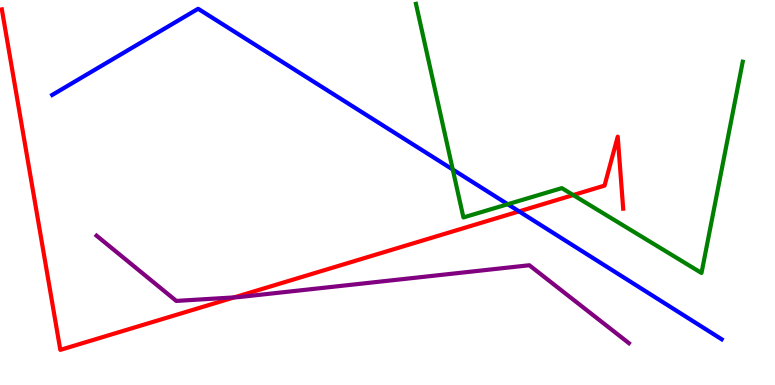[{'lines': ['blue', 'red'], 'intersections': [{'x': 6.7, 'y': 4.51}]}, {'lines': ['green', 'red'], 'intersections': [{'x': 7.4, 'y': 4.93}]}, {'lines': ['purple', 'red'], 'intersections': [{'x': 3.02, 'y': 2.28}]}, {'lines': ['blue', 'green'], 'intersections': [{'x': 5.84, 'y': 5.6}, {'x': 6.55, 'y': 4.7}]}, {'lines': ['blue', 'purple'], 'intersections': []}, {'lines': ['green', 'purple'], 'intersections': []}]